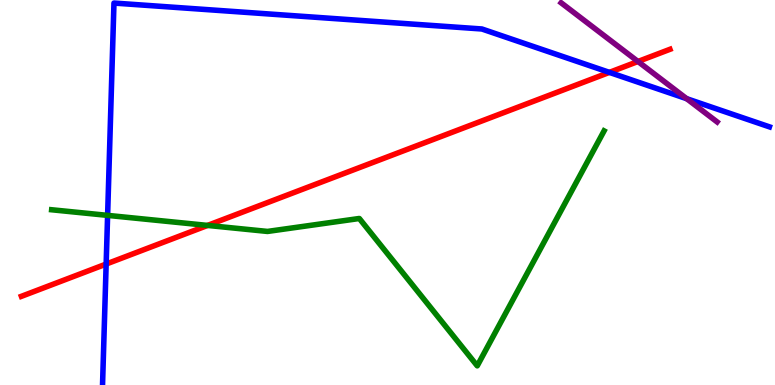[{'lines': ['blue', 'red'], 'intersections': [{'x': 1.37, 'y': 3.14}, {'x': 7.86, 'y': 8.12}]}, {'lines': ['green', 'red'], 'intersections': [{'x': 2.68, 'y': 4.14}]}, {'lines': ['purple', 'red'], 'intersections': [{'x': 8.23, 'y': 8.4}]}, {'lines': ['blue', 'green'], 'intersections': [{'x': 1.39, 'y': 4.41}]}, {'lines': ['blue', 'purple'], 'intersections': [{'x': 8.86, 'y': 7.44}]}, {'lines': ['green', 'purple'], 'intersections': []}]